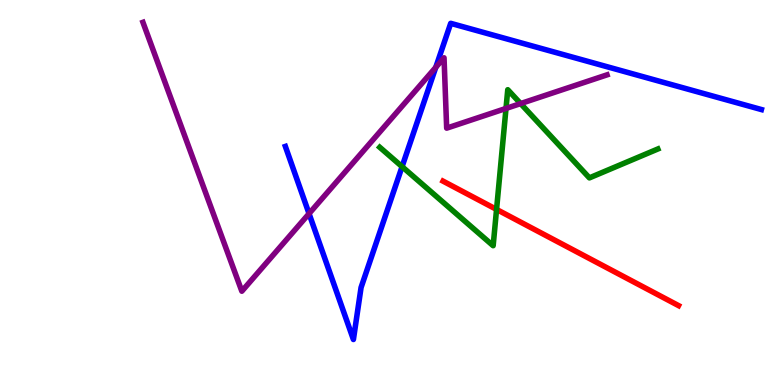[{'lines': ['blue', 'red'], 'intersections': []}, {'lines': ['green', 'red'], 'intersections': [{'x': 6.41, 'y': 4.56}]}, {'lines': ['purple', 'red'], 'intersections': []}, {'lines': ['blue', 'green'], 'intersections': [{'x': 5.19, 'y': 5.67}]}, {'lines': ['blue', 'purple'], 'intersections': [{'x': 3.99, 'y': 4.45}, {'x': 5.62, 'y': 8.25}]}, {'lines': ['green', 'purple'], 'intersections': [{'x': 6.53, 'y': 7.18}, {'x': 6.72, 'y': 7.31}]}]